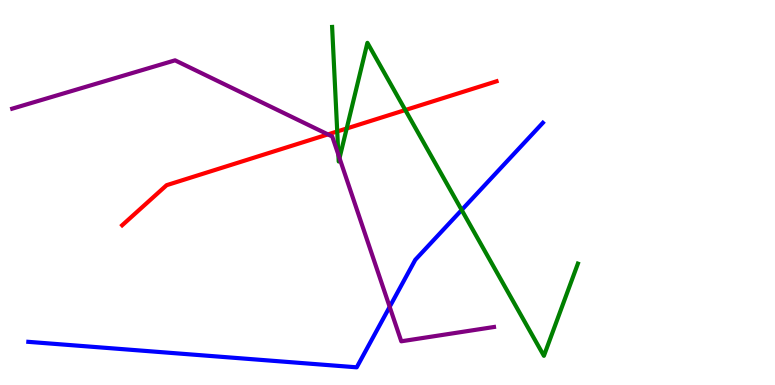[{'lines': ['blue', 'red'], 'intersections': []}, {'lines': ['green', 'red'], 'intersections': [{'x': 4.35, 'y': 6.59}, {'x': 4.47, 'y': 6.66}, {'x': 5.23, 'y': 7.14}]}, {'lines': ['purple', 'red'], 'intersections': [{'x': 4.23, 'y': 6.51}]}, {'lines': ['blue', 'green'], 'intersections': [{'x': 5.96, 'y': 4.55}]}, {'lines': ['blue', 'purple'], 'intersections': [{'x': 5.03, 'y': 2.03}]}, {'lines': ['green', 'purple'], 'intersections': [{'x': 4.37, 'y': 5.98}, {'x': 4.38, 'y': 5.89}]}]